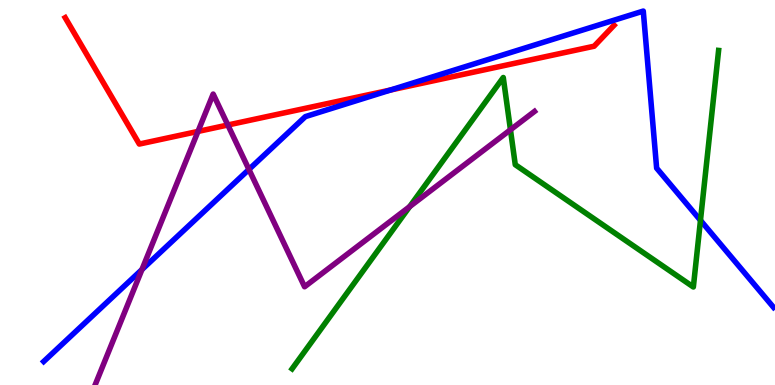[{'lines': ['blue', 'red'], 'intersections': [{'x': 5.04, 'y': 7.66}]}, {'lines': ['green', 'red'], 'intersections': []}, {'lines': ['purple', 'red'], 'intersections': [{'x': 2.55, 'y': 6.59}, {'x': 2.94, 'y': 6.75}]}, {'lines': ['blue', 'green'], 'intersections': [{'x': 9.04, 'y': 4.28}]}, {'lines': ['blue', 'purple'], 'intersections': [{'x': 1.83, 'y': 3.0}, {'x': 3.21, 'y': 5.6}]}, {'lines': ['green', 'purple'], 'intersections': [{'x': 5.29, 'y': 4.63}, {'x': 6.59, 'y': 6.63}]}]